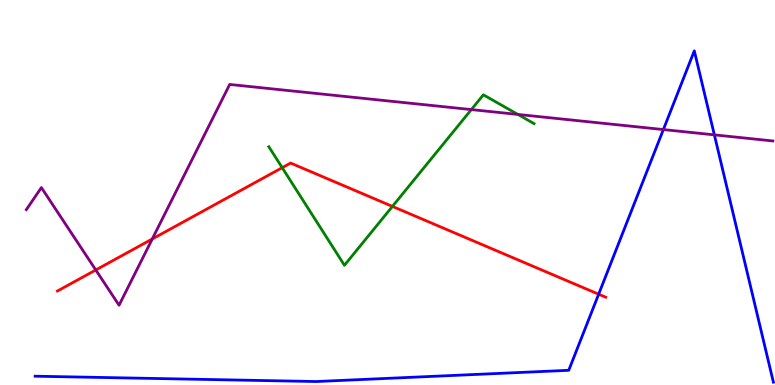[{'lines': ['blue', 'red'], 'intersections': [{'x': 7.72, 'y': 2.36}]}, {'lines': ['green', 'red'], 'intersections': [{'x': 3.64, 'y': 5.64}, {'x': 5.06, 'y': 4.64}]}, {'lines': ['purple', 'red'], 'intersections': [{'x': 1.24, 'y': 2.99}, {'x': 1.96, 'y': 3.79}]}, {'lines': ['blue', 'green'], 'intersections': []}, {'lines': ['blue', 'purple'], 'intersections': [{'x': 8.56, 'y': 6.63}, {'x': 9.22, 'y': 6.5}]}, {'lines': ['green', 'purple'], 'intersections': [{'x': 6.08, 'y': 7.15}, {'x': 6.68, 'y': 7.03}]}]